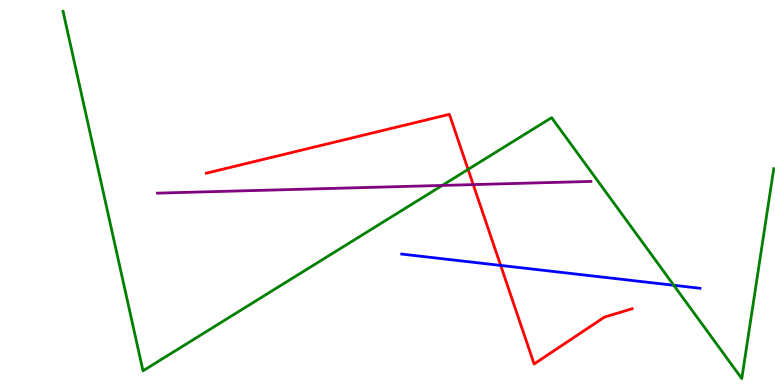[{'lines': ['blue', 'red'], 'intersections': [{'x': 6.46, 'y': 3.11}]}, {'lines': ['green', 'red'], 'intersections': [{'x': 6.04, 'y': 5.6}]}, {'lines': ['purple', 'red'], 'intersections': [{'x': 6.11, 'y': 5.21}]}, {'lines': ['blue', 'green'], 'intersections': [{'x': 8.69, 'y': 2.59}]}, {'lines': ['blue', 'purple'], 'intersections': []}, {'lines': ['green', 'purple'], 'intersections': [{'x': 5.71, 'y': 5.18}]}]